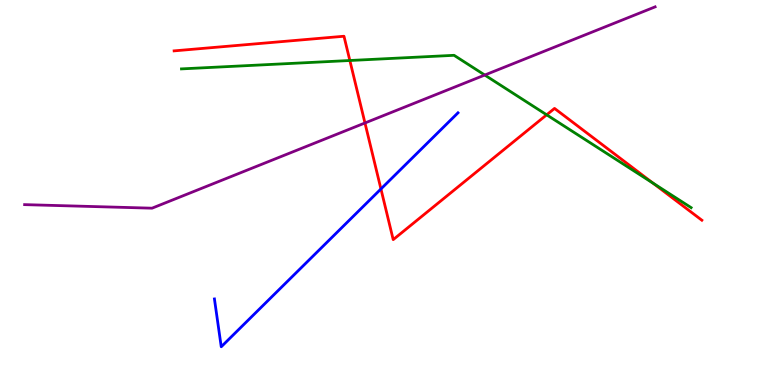[{'lines': ['blue', 'red'], 'intersections': [{'x': 4.92, 'y': 5.09}]}, {'lines': ['green', 'red'], 'intersections': [{'x': 4.51, 'y': 8.43}, {'x': 7.05, 'y': 7.02}, {'x': 8.43, 'y': 5.24}]}, {'lines': ['purple', 'red'], 'intersections': [{'x': 4.71, 'y': 6.81}]}, {'lines': ['blue', 'green'], 'intersections': []}, {'lines': ['blue', 'purple'], 'intersections': []}, {'lines': ['green', 'purple'], 'intersections': [{'x': 6.25, 'y': 8.05}]}]